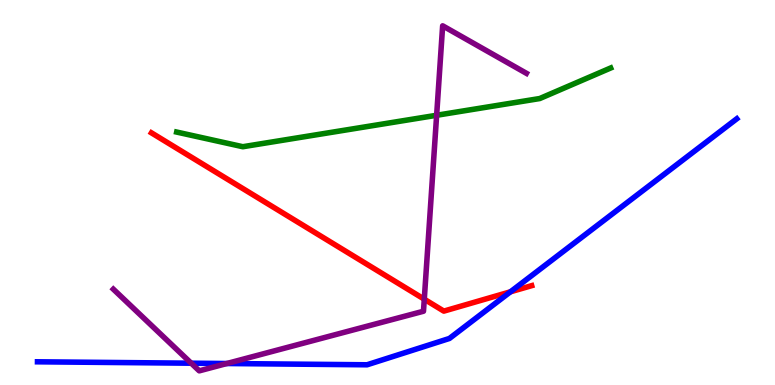[{'lines': ['blue', 'red'], 'intersections': [{'x': 6.59, 'y': 2.42}]}, {'lines': ['green', 'red'], 'intersections': []}, {'lines': ['purple', 'red'], 'intersections': [{'x': 5.47, 'y': 2.23}]}, {'lines': ['blue', 'green'], 'intersections': []}, {'lines': ['blue', 'purple'], 'intersections': [{'x': 2.47, 'y': 0.566}, {'x': 2.93, 'y': 0.558}]}, {'lines': ['green', 'purple'], 'intersections': [{'x': 5.63, 'y': 7.01}]}]